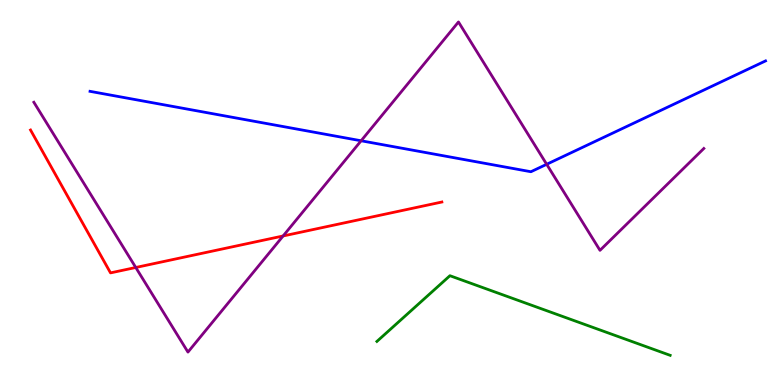[{'lines': ['blue', 'red'], 'intersections': []}, {'lines': ['green', 'red'], 'intersections': []}, {'lines': ['purple', 'red'], 'intersections': [{'x': 1.75, 'y': 3.05}, {'x': 3.65, 'y': 3.87}]}, {'lines': ['blue', 'green'], 'intersections': []}, {'lines': ['blue', 'purple'], 'intersections': [{'x': 4.66, 'y': 6.34}, {'x': 7.05, 'y': 5.73}]}, {'lines': ['green', 'purple'], 'intersections': []}]